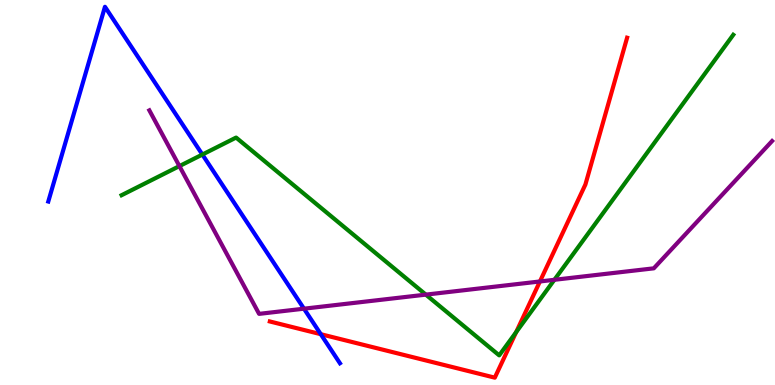[{'lines': ['blue', 'red'], 'intersections': [{'x': 4.14, 'y': 1.32}]}, {'lines': ['green', 'red'], 'intersections': [{'x': 6.66, 'y': 1.37}]}, {'lines': ['purple', 'red'], 'intersections': [{'x': 6.97, 'y': 2.69}]}, {'lines': ['blue', 'green'], 'intersections': [{'x': 2.61, 'y': 5.99}]}, {'lines': ['blue', 'purple'], 'intersections': [{'x': 3.92, 'y': 1.98}]}, {'lines': ['green', 'purple'], 'intersections': [{'x': 2.32, 'y': 5.69}, {'x': 5.49, 'y': 2.35}, {'x': 7.15, 'y': 2.73}]}]